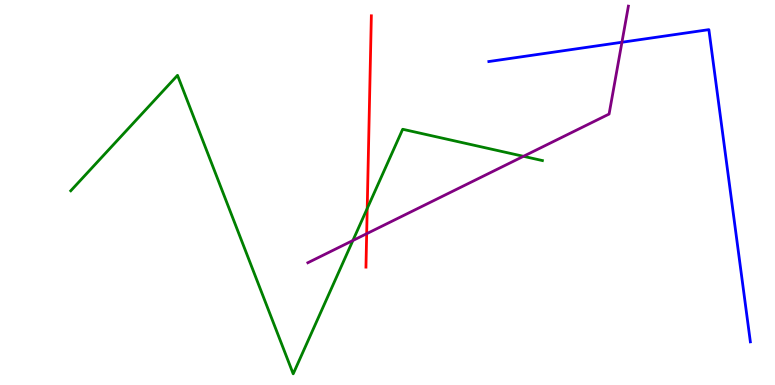[{'lines': ['blue', 'red'], 'intersections': []}, {'lines': ['green', 'red'], 'intersections': [{'x': 4.74, 'y': 4.58}]}, {'lines': ['purple', 'red'], 'intersections': [{'x': 4.73, 'y': 3.93}]}, {'lines': ['blue', 'green'], 'intersections': []}, {'lines': ['blue', 'purple'], 'intersections': [{'x': 8.02, 'y': 8.9}]}, {'lines': ['green', 'purple'], 'intersections': [{'x': 4.55, 'y': 3.75}, {'x': 6.75, 'y': 5.94}]}]